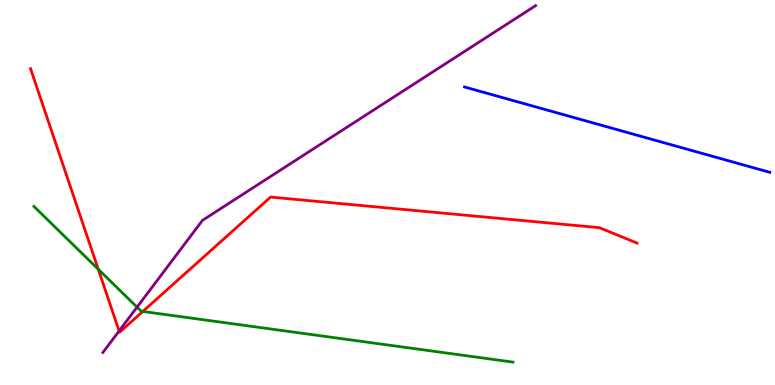[{'lines': ['blue', 'red'], 'intersections': []}, {'lines': ['green', 'red'], 'intersections': [{'x': 1.27, 'y': 3.01}, {'x': 1.84, 'y': 1.91}]}, {'lines': ['purple', 'red'], 'intersections': [{'x': 1.54, 'y': 1.4}]}, {'lines': ['blue', 'green'], 'intersections': []}, {'lines': ['blue', 'purple'], 'intersections': []}, {'lines': ['green', 'purple'], 'intersections': [{'x': 1.77, 'y': 2.02}]}]